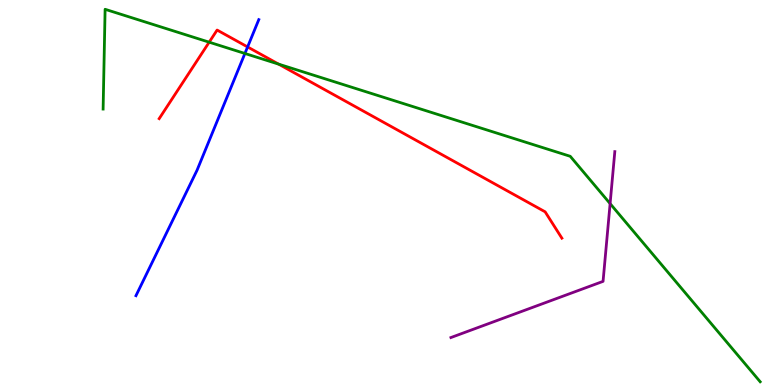[{'lines': ['blue', 'red'], 'intersections': [{'x': 3.19, 'y': 8.78}]}, {'lines': ['green', 'red'], 'intersections': [{'x': 2.7, 'y': 8.9}, {'x': 3.59, 'y': 8.33}]}, {'lines': ['purple', 'red'], 'intersections': []}, {'lines': ['blue', 'green'], 'intersections': [{'x': 3.16, 'y': 8.61}]}, {'lines': ['blue', 'purple'], 'intersections': []}, {'lines': ['green', 'purple'], 'intersections': [{'x': 7.87, 'y': 4.71}]}]